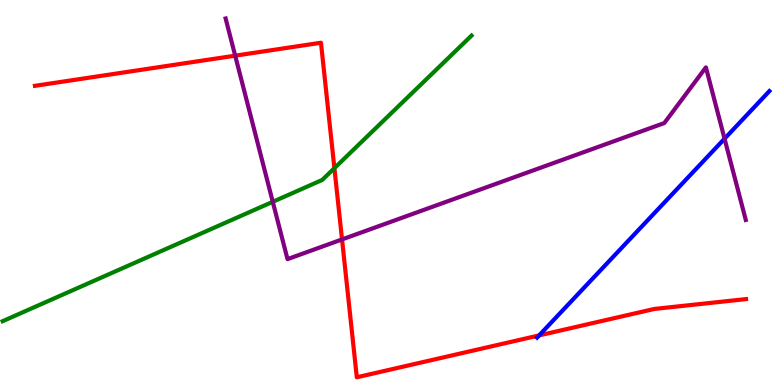[{'lines': ['blue', 'red'], 'intersections': [{'x': 6.96, 'y': 1.29}]}, {'lines': ['green', 'red'], 'intersections': [{'x': 4.31, 'y': 5.63}]}, {'lines': ['purple', 'red'], 'intersections': [{'x': 3.03, 'y': 8.55}, {'x': 4.41, 'y': 3.78}]}, {'lines': ['blue', 'green'], 'intersections': []}, {'lines': ['blue', 'purple'], 'intersections': [{'x': 9.35, 'y': 6.4}]}, {'lines': ['green', 'purple'], 'intersections': [{'x': 3.52, 'y': 4.76}]}]